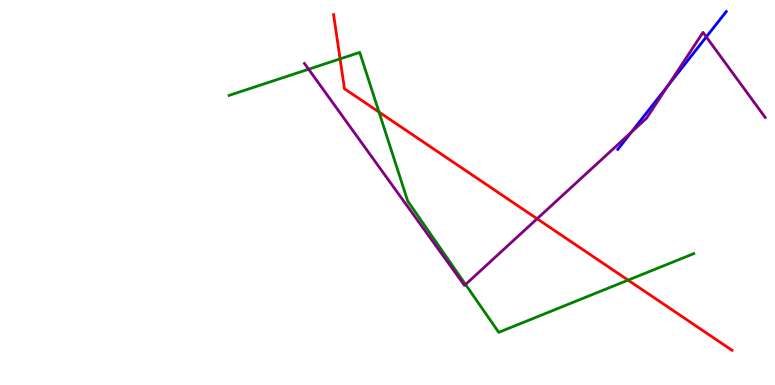[{'lines': ['blue', 'red'], 'intersections': []}, {'lines': ['green', 'red'], 'intersections': [{'x': 4.39, 'y': 8.47}, {'x': 4.89, 'y': 7.09}, {'x': 8.1, 'y': 2.72}]}, {'lines': ['purple', 'red'], 'intersections': [{'x': 6.93, 'y': 4.32}]}, {'lines': ['blue', 'green'], 'intersections': []}, {'lines': ['blue', 'purple'], 'intersections': [{'x': 8.15, 'y': 6.57}, {'x': 8.62, 'y': 7.77}, {'x': 9.11, 'y': 9.04}]}, {'lines': ['green', 'purple'], 'intersections': [{'x': 3.98, 'y': 8.2}, {'x': 6.01, 'y': 2.61}]}]